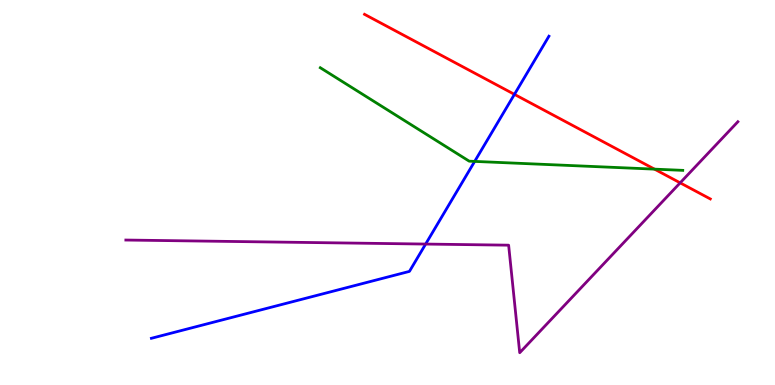[{'lines': ['blue', 'red'], 'intersections': [{'x': 6.64, 'y': 7.55}]}, {'lines': ['green', 'red'], 'intersections': [{'x': 8.45, 'y': 5.61}]}, {'lines': ['purple', 'red'], 'intersections': [{'x': 8.78, 'y': 5.25}]}, {'lines': ['blue', 'green'], 'intersections': [{'x': 6.12, 'y': 5.81}]}, {'lines': ['blue', 'purple'], 'intersections': [{'x': 5.49, 'y': 3.66}]}, {'lines': ['green', 'purple'], 'intersections': []}]